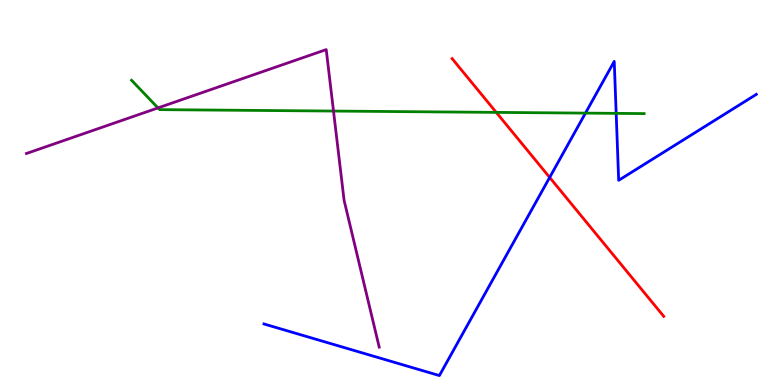[{'lines': ['blue', 'red'], 'intersections': [{'x': 7.09, 'y': 5.39}]}, {'lines': ['green', 'red'], 'intersections': [{'x': 6.4, 'y': 7.08}]}, {'lines': ['purple', 'red'], 'intersections': []}, {'lines': ['blue', 'green'], 'intersections': [{'x': 7.55, 'y': 7.06}, {'x': 7.95, 'y': 7.06}]}, {'lines': ['blue', 'purple'], 'intersections': []}, {'lines': ['green', 'purple'], 'intersections': [{'x': 2.04, 'y': 7.2}, {'x': 4.3, 'y': 7.12}]}]